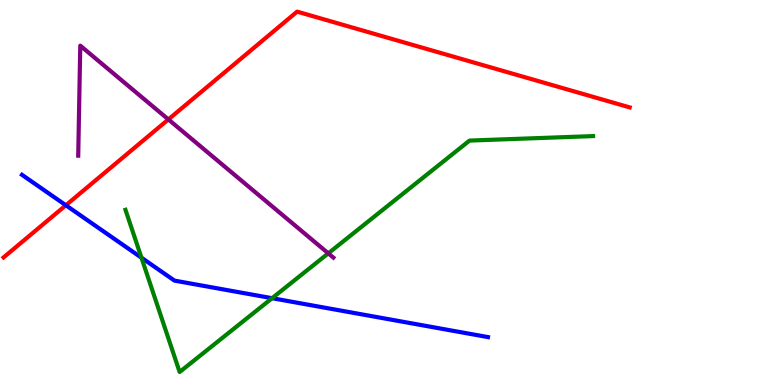[{'lines': ['blue', 'red'], 'intersections': [{'x': 0.85, 'y': 4.67}]}, {'lines': ['green', 'red'], 'intersections': []}, {'lines': ['purple', 'red'], 'intersections': [{'x': 2.17, 'y': 6.9}]}, {'lines': ['blue', 'green'], 'intersections': [{'x': 1.83, 'y': 3.31}, {'x': 3.51, 'y': 2.25}]}, {'lines': ['blue', 'purple'], 'intersections': []}, {'lines': ['green', 'purple'], 'intersections': [{'x': 4.24, 'y': 3.42}]}]